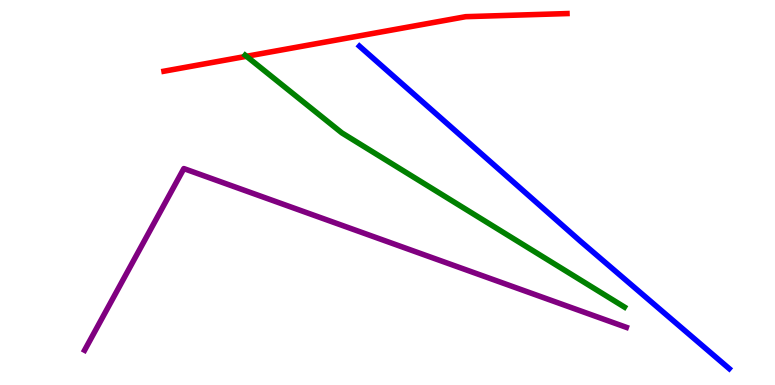[{'lines': ['blue', 'red'], 'intersections': []}, {'lines': ['green', 'red'], 'intersections': [{'x': 3.18, 'y': 8.54}]}, {'lines': ['purple', 'red'], 'intersections': []}, {'lines': ['blue', 'green'], 'intersections': []}, {'lines': ['blue', 'purple'], 'intersections': []}, {'lines': ['green', 'purple'], 'intersections': []}]